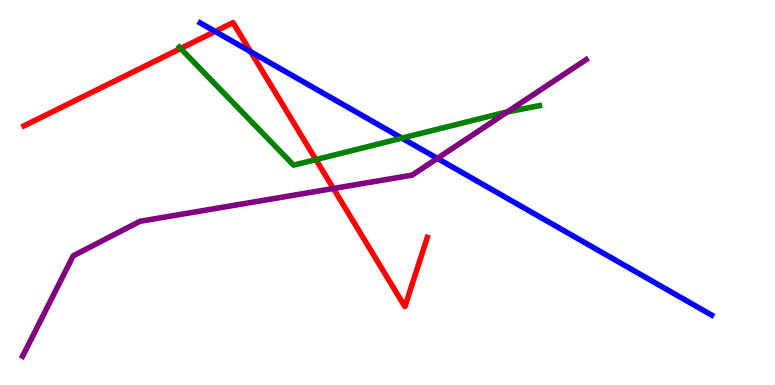[{'lines': ['blue', 'red'], 'intersections': [{'x': 2.78, 'y': 9.18}, {'x': 3.23, 'y': 8.66}]}, {'lines': ['green', 'red'], 'intersections': [{'x': 2.33, 'y': 8.74}, {'x': 4.08, 'y': 5.85}]}, {'lines': ['purple', 'red'], 'intersections': [{'x': 4.3, 'y': 5.1}]}, {'lines': ['blue', 'green'], 'intersections': [{'x': 5.19, 'y': 6.41}]}, {'lines': ['blue', 'purple'], 'intersections': [{'x': 5.64, 'y': 5.89}]}, {'lines': ['green', 'purple'], 'intersections': [{'x': 6.55, 'y': 7.09}]}]